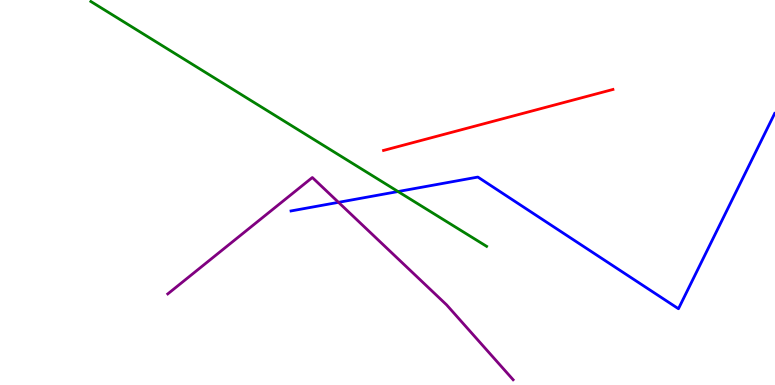[{'lines': ['blue', 'red'], 'intersections': []}, {'lines': ['green', 'red'], 'intersections': []}, {'lines': ['purple', 'red'], 'intersections': []}, {'lines': ['blue', 'green'], 'intersections': [{'x': 5.14, 'y': 5.02}]}, {'lines': ['blue', 'purple'], 'intersections': [{'x': 4.37, 'y': 4.74}]}, {'lines': ['green', 'purple'], 'intersections': []}]